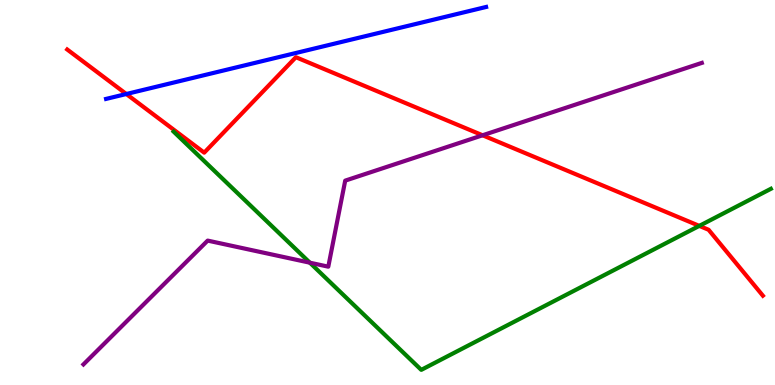[{'lines': ['blue', 'red'], 'intersections': [{'x': 1.63, 'y': 7.56}]}, {'lines': ['green', 'red'], 'intersections': [{'x': 9.02, 'y': 4.13}]}, {'lines': ['purple', 'red'], 'intersections': [{'x': 6.23, 'y': 6.49}]}, {'lines': ['blue', 'green'], 'intersections': []}, {'lines': ['blue', 'purple'], 'intersections': []}, {'lines': ['green', 'purple'], 'intersections': [{'x': 4.0, 'y': 3.18}]}]